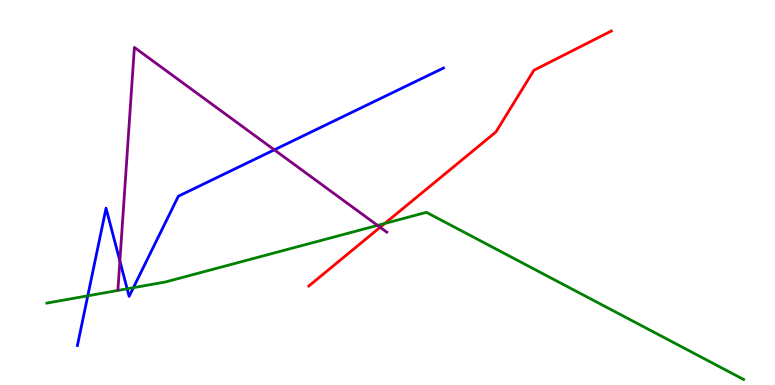[{'lines': ['blue', 'red'], 'intersections': []}, {'lines': ['green', 'red'], 'intersections': [{'x': 4.97, 'y': 4.2}]}, {'lines': ['purple', 'red'], 'intersections': [{'x': 4.91, 'y': 4.1}]}, {'lines': ['blue', 'green'], 'intersections': [{'x': 1.13, 'y': 2.32}, {'x': 1.64, 'y': 2.5}, {'x': 1.72, 'y': 2.53}]}, {'lines': ['blue', 'purple'], 'intersections': [{'x': 1.55, 'y': 3.22}, {'x': 3.54, 'y': 6.11}]}, {'lines': ['green', 'purple'], 'intersections': [{'x': 4.87, 'y': 4.15}]}]